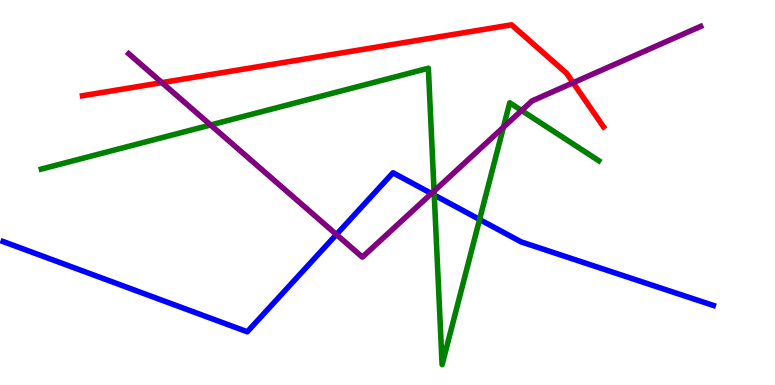[{'lines': ['blue', 'red'], 'intersections': []}, {'lines': ['green', 'red'], 'intersections': []}, {'lines': ['purple', 'red'], 'intersections': [{'x': 2.09, 'y': 7.85}, {'x': 7.39, 'y': 7.85}]}, {'lines': ['blue', 'green'], 'intersections': [{'x': 5.6, 'y': 4.93}, {'x': 6.19, 'y': 4.3}]}, {'lines': ['blue', 'purple'], 'intersections': [{'x': 4.34, 'y': 3.91}, {'x': 5.57, 'y': 4.97}]}, {'lines': ['green', 'purple'], 'intersections': [{'x': 2.72, 'y': 6.75}, {'x': 5.6, 'y': 5.04}, {'x': 6.5, 'y': 6.69}, {'x': 6.73, 'y': 7.13}]}]